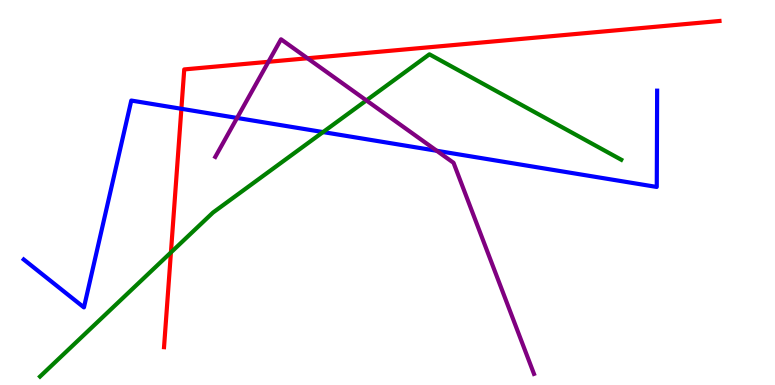[{'lines': ['blue', 'red'], 'intersections': [{'x': 2.34, 'y': 7.17}]}, {'lines': ['green', 'red'], 'intersections': [{'x': 2.21, 'y': 3.44}]}, {'lines': ['purple', 'red'], 'intersections': [{'x': 3.46, 'y': 8.39}, {'x': 3.97, 'y': 8.49}]}, {'lines': ['blue', 'green'], 'intersections': [{'x': 4.17, 'y': 6.57}]}, {'lines': ['blue', 'purple'], 'intersections': [{'x': 3.06, 'y': 6.94}, {'x': 5.64, 'y': 6.08}]}, {'lines': ['green', 'purple'], 'intersections': [{'x': 4.73, 'y': 7.39}]}]